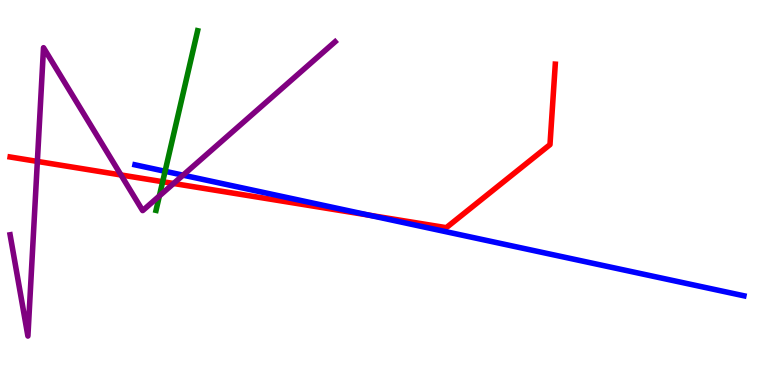[{'lines': ['blue', 'red'], 'intersections': [{'x': 4.76, 'y': 4.41}]}, {'lines': ['green', 'red'], 'intersections': [{'x': 2.1, 'y': 5.28}]}, {'lines': ['purple', 'red'], 'intersections': [{'x': 0.482, 'y': 5.81}, {'x': 1.56, 'y': 5.46}, {'x': 2.24, 'y': 5.23}]}, {'lines': ['blue', 'green'], 'intersections': [{'x': 2.13, 'y': 5.55}]}, {'lines': ['blue', 'purple'], 'intersections': [{'x': 2.36, 'y': 5.45}]}, {'lines': ['green', 'purple'], 'intersections': [{'x': 2.06, 'y': 4.91}]}]